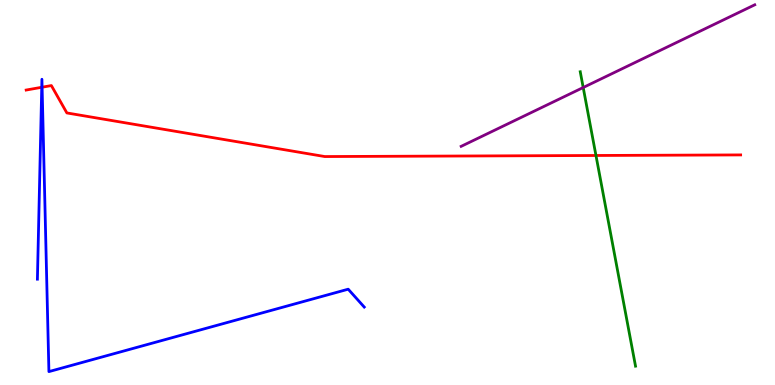[{'lines': ['blue', 'red'], 'intersections': [{'x': 0.539, 'y': 7.73}, {'x': 0.543, 'y': 7.73}]}, {'lines': ['green', 'red'], 'intersections': [{'x': 7.69, 'y': 5.96}]}, {'lines': ['purple', 'red'], 'intersections': []}, {'lines': ['blue', 'green'], 'intersections': []}, {'lines': ['blue', 'purple'], 'intersections': []}, {'lines': ['green', 'purple'], 'intersections': [{'x': 7.53, 'y': 7.73}]}]